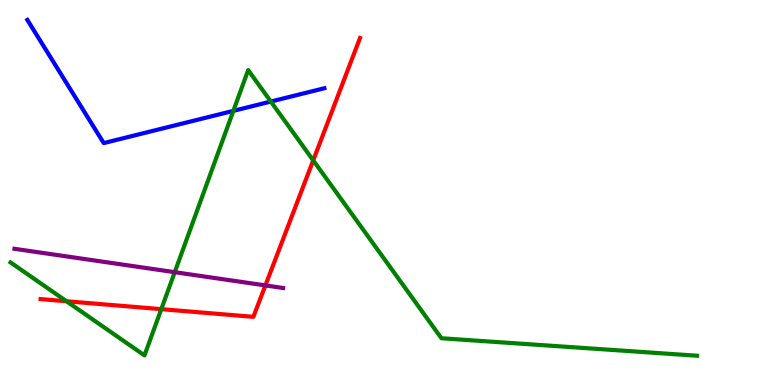[{'lines': ['blue', 'red'], 'intersections': []}, {'lines': ['green', 'red'], 'intersections': [{'x': 0.858, 'y': 2.18}, {'x': 2.08, 'y': 1.97}, {'x': 4.04, 'y': 5.83}]}, {'lines': ['purple', 'red'], 'intersections': [{'x': 3.42, 'y': 2.59}]}, {'lines': ['blue', 'green'], 'intersections': [{'x': 3.01, 'y': 7.12}, {'x': 3.49, 'y': 7.36}]}, {'lines': ['blue', 'purple'], 'intersections': []}, {'lines': ['green', 'purple'], 'intersections': [{'x': 2.25, 'y': 2.93}]}]